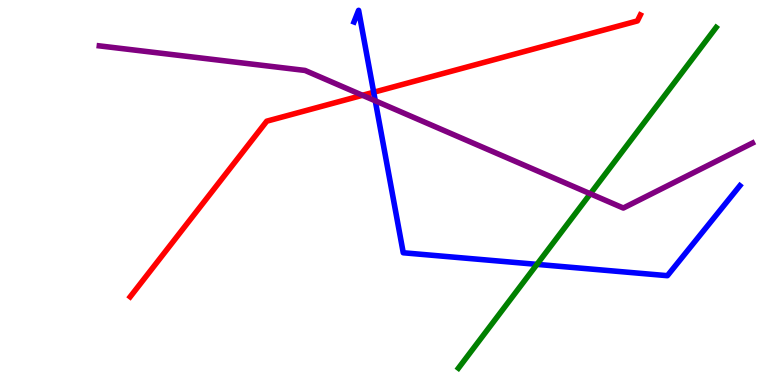[{'lines': ['blue', 'red'], 'intersections': [{'x': 4.82, 'y': 7.6}]}, {'lines': ['green', 'red'], 'intersections': []}, {'lines': ['purple', 'red'], 'intersections': [{'x': 4.68, 'y': 7.53}]}, {'lines': ['blue', 'green'], 'intersections': [{'x': 6.93, 'y': 3.13}]}, {'lines': ['blue', 'purple'], 'intersections': [{'x': 4.84, 'y': 7.38}]}, {'lines': ['green', 'purple'], 'intersections': [{'x': 7.62, 'y': 4.97}]}]